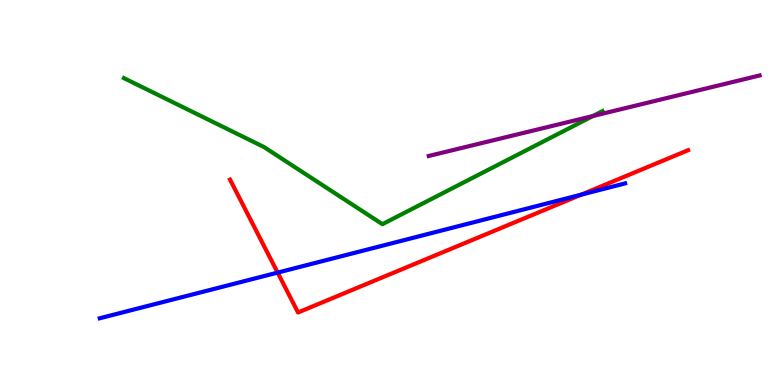[{'lines': ['blue', 'red'], 'intersections': [{'x': 3.58, 'y': 2.92}, {'x': 7.5, 'y': 4.94}]}, {'lines': ['green', 'red'], 'intersections': []}, {'lines': ['purple', 'red'], 'intersections': []}, {'lines': ['blue', 'green'], 'intersections': []}, {'lines': ['blue', 'purple'], 'intersections': []}, {'lines': ['green', 'purple'], 'intersections': [{'x': 7.65, 'y': 6.99}]}]